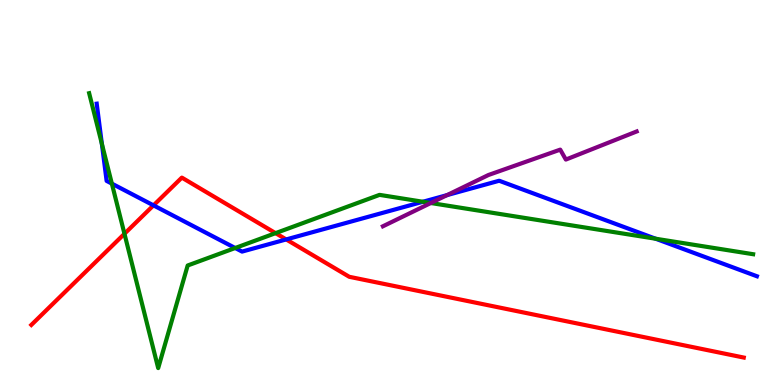[{'lines': ['blue', 'red'], 'intersections': [{'x': 1.98, 'y': 4.67}, {'x': 3.69, 'y': 3.78}]}, {'lines': ['green', 'red'], 'intersections': [{'x': 1.61, 'y': 3.93}, {'x': 3.56, 'y': 3.94}]}, {'lines': ['purple', 'red'], 'intersections': []}, {'lines': ['blue', 'green'], 'intersections': [{'x': 1.31, 'y': 6.26}, {'x': 1.44, 'y': 5.23}, {'x': 3.03, 'y': 3.56}, {'x': 5.46, 'y': 4.76}, {'x': 8.46, 'y': 3.8}]}, {'lines': ['blue', 'purple'], 'intersections': [{'x': 5.77, 'y': 4.93}]}, {'lines': ['green', 'purple'], 'intersections': [{'x': 5.56, 'y': 4.73}]}]